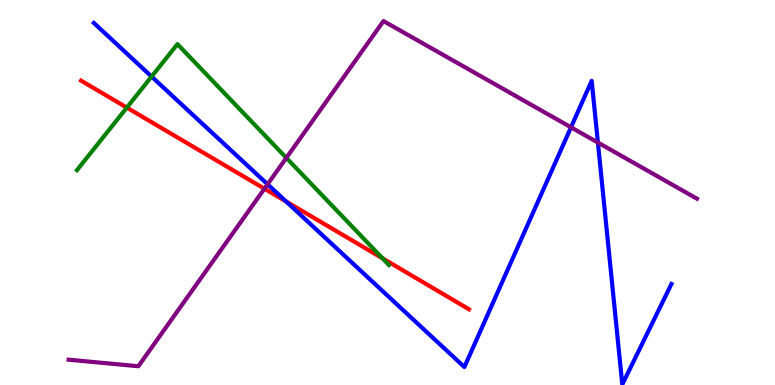[{'lines': ['blue', 'red'], 'intersections': [{'x': 3.69, 'y': 4.77}]}, {'lines': ['green', 'red'], 'intersections': [{'x': 1.64, 'y': 7.21}, {'x': 4.94, 'y': 3.29}]}, {'lines': ['purple', 'red'], 'intersections': [{'x': 3.41, 'y': 5.1}]}, {'lines': ['blue', 'green'], 'intersections': [{'x': 1.96, 'y': 8.01}]}, {'lines': ['blue', 'purple'], 'intersections': [{'x': 3.45, 'y': 5.21}, {'x': 7.37, 'y': 6.69}, {'x': 7.71, 'y': 6.3}]}, {'lines': ['green', 'purple'], 'intersections': [{'x': 3.69, 'y': 5.9}]}]